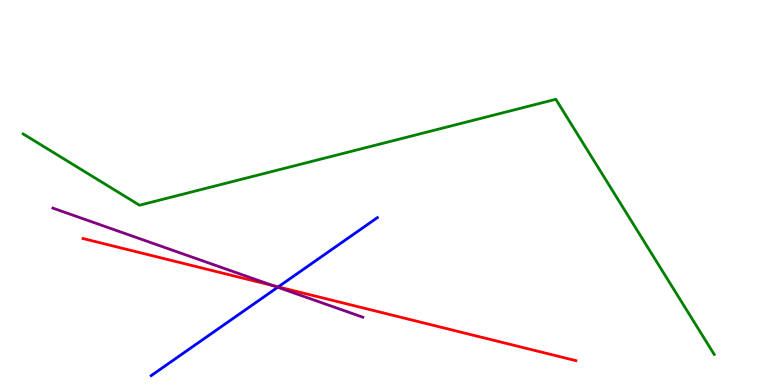[{'lines': ['blue', 'red'], 'intersections': [{'x': 3.59, 'y': 2.55}]}, {'lines': ['green', 'red'], 'intersections': []}, {'lines': ['purple', 'red'], 'intersections': [{'x': 3.52, 'y': 2.58}]}, {'lines': ['blue', 'green'], 'intersections': []}, {'lines': ['blue', 'purple'], 'intersections': [{'x': 3.58, 'y': 2.54}]}, {'lines': ['green', 'purple'], 'intersections': []}]